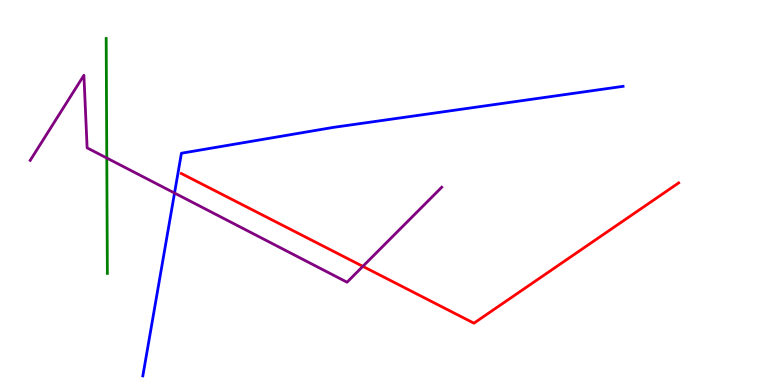[{'lines': ['blue', 'red'], 'intersections': []}, {'lines': ['green', 'red'], 'intersections': []}, {'lines': ['purple', 'red'], 'intersections': [{'x': 4.68, 'y': 3.08}]}, {'lines': ['blue', 'green'], 'intersections': []}, {'lines': ['blue', 'purple'], 'intersections': [{'x': 2.25, 'y': 4.99}]}, {'lines': ['green', 'purple'], 'intersections': [{'x': 1.38, 'y': 5.9}]}]